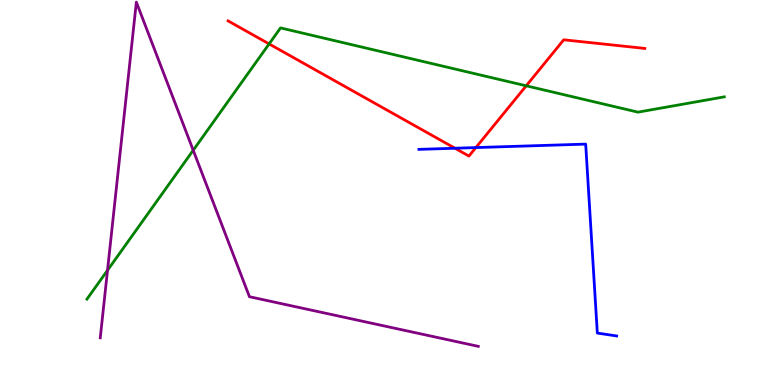[{'lines': ['blue', 'red'], 'intersections': [{'x': 5.87, 'y': 6.15}, {'x': 6.14, 'y': 6.17}]}, {'lines': ['green', 'red'], 'intersections': [{'x': 3.47, 'y': 8.86}, {'x': 6.79, 'y': 7.77}]}, {'lines': ['purple', 'red'], 'intersections': []}, {'lines': ['blue', 'green'], 'intersections': []}, {'lines': ['blue', 'purple'], 'intersections': []}, {'lines': ['green', 'purple'], 'intersections': [{'x': 1.39, 'y': 2.98}, {'x': 2.49, 'y': 6.1}]}]